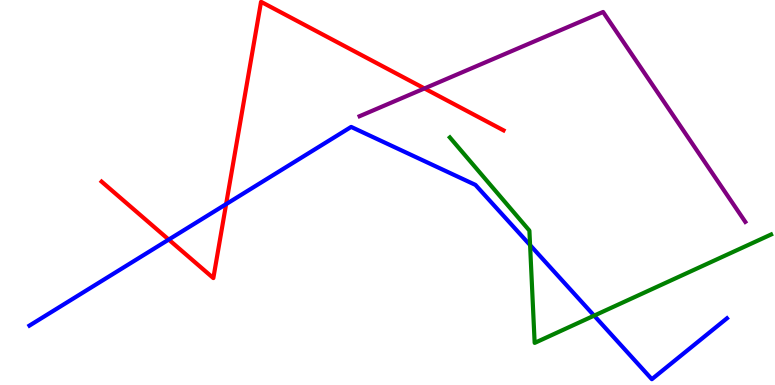[{'lines': ['blue', 'red'], 'intersections': [{'x': 2.18, 'y': 3.78}, {'x': 2.92, 'y': 4.7}]}, {'lines': ['green', 'red'], 'intersections': []}, {'lines': ['purple', 'red'], 'intersections': [{'x': 5.48, 'y': 7.7}]}, {'lines': ['blue', 'green'], 'intersections': [{'x': 6.84, 'y': 3.63}, {'x': 7.67, 'y': 1.8}]}, {'lines': ['blue', 'purple'], 'intersections': []}, {'lines': ['green', 'purple'], 'intersections': []}]